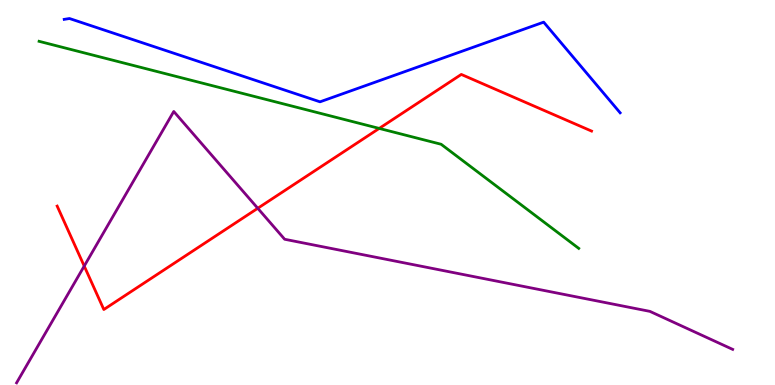[{'lines': ['blue', 'red'], 'intersections': []}, {'lines': ['green', 'red'], 'intersections': [{'x': 4.89, 'y': 6.66}]}, {'lines': ['purple', 'red'], 'intersections': [{'x': 1.09, 'y': 3.09}, {'x': 3.33, 'y': 4.59}]}, {'lines': ['blue', 'green'], 'intersections': []}, {'lines': ['blue', 'purple'], 'intersections': []}, {'lines': ['green', 'purple'], 'intersections': []}]